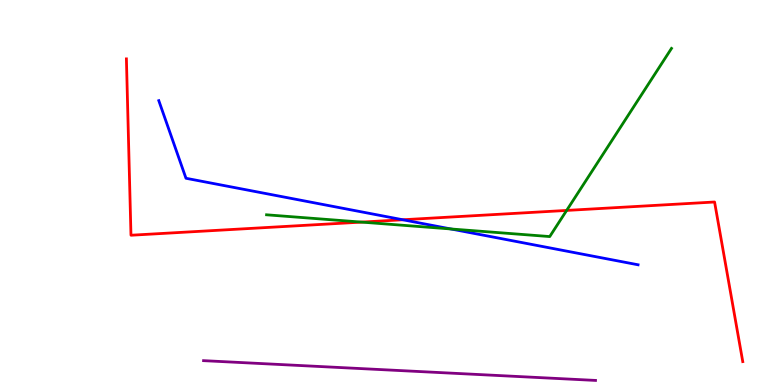[{'lines': ['blue', 'red'], 'intersections': [{'x': 5.2, 'y': 4.29}]}, {'lines': ['green', 'red'], 'intersections': [{'x': 4.67, 'y': 4.23}, {'x': 7.31, 'y': 4.53}]}, {'lines': ['purple', 'red'], 'intersections': []}, {'lines': ['blue', 'green'], 'intersections': [{'x': 5.82, 'y': 4.05}]}, {'lines': ['blue', 'purple'], 'intersections': []}, {'lines': ['green', 'purple'], 'intersections': []}]